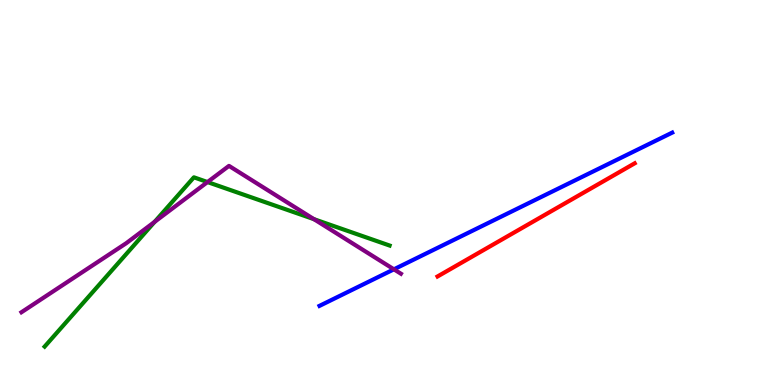[{'lines': ['blue', 'red'], 'intersections': []}, {'lines': ['green', 'red'], 'intersections': []}, {'lines': ['purple', 'red'], 'intersections': []}, {'lines': ['blue', 'green'], 'intersections': []}, {'lines': ['blue', 'purple'], 'intersections': [{'x': 5.08, 'y': 3.0}]}, {'lines': ['green', 'purple'], 'intersections': [{'x': 2.0, 'y': 4.24}, {'x': 2.68, 'y': 5.27}, {'x': 4.05, 'y': 4.31}]}]